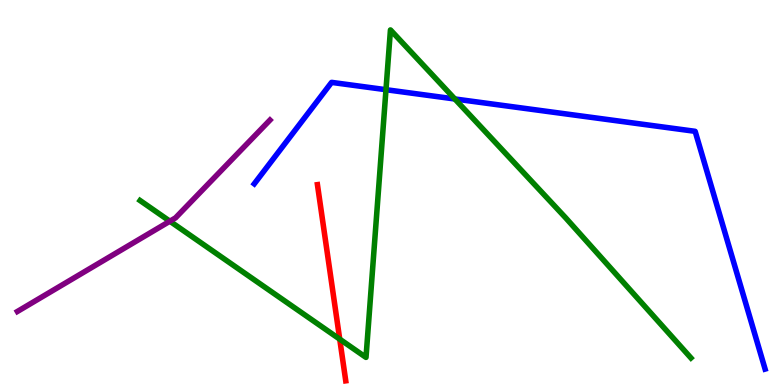[{'lines': ['blue', 'red'], 'intersections': []}, {'lines': ['green', 'red'], 'intersections': [{'x': 4.38, 'y': 1.19}]}, {'lines': ['purple', 'red'], 'intersections': []}, {'lines': ['blue', 'green'], 'intersections': [{'x': 4.98, 'y': 7.67}, {'x': 5.87, 'y': 7.43}]}, {'lines': ['blue', 'purple'], 'intersections': []}, {'lines': ['green', 'purple'], 'intersections': [{'x': 2.19, 'y': 4.25}]}]